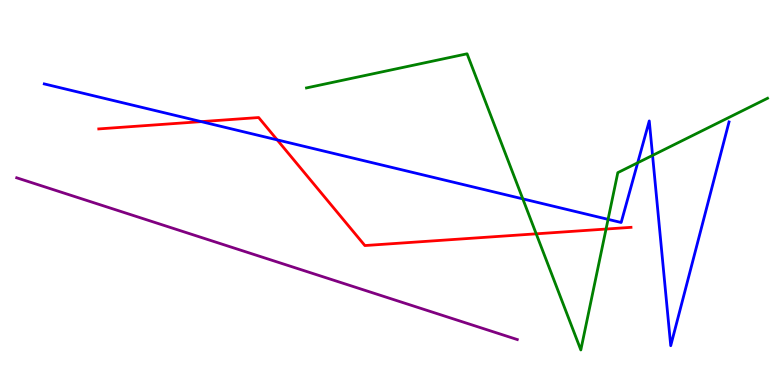[{'lines': ['blue', 'red'], 'intersections': [{'x': 2.6, 'y': 6.84}, {'x': 3.58, 'y': 6.37}]}, {'lines': ['green', 'red'], 'intersections': [{'x': 6.92, 'y': 3.93}, {'x': 7.82, 'y': 4.05}]}, {'lines': ['purple', 'red'], 'intersections': []}, {'lines': ['blue', 'green'], 'intersections': [{'x': 6.75, 'y': 4.83}, {'x': 7.85, 'y': 4.3}, {'x': 8.23, 'y': 5.77}, {'x': 8.42, 'y': 5.96}]}, {'lines': ['blue', 'purple'], 'intersections': []}, {'lines': ['green', 'purple'], 'intersections': []}]